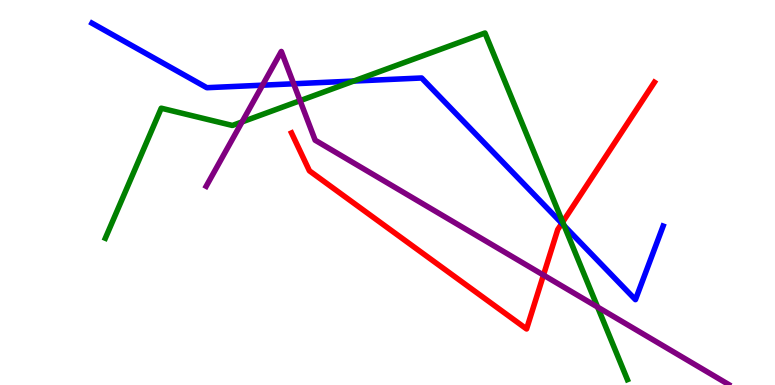[{'lines': ['blue', 'red'], 'intersections': [{'x': 7.25, 'y': 4.2}]}, {'lines': ['green', 'red'], 'intersections': [{'x': 7.26, 'y': 4.23}]}, {'lines': ['purple', 'red'], 'intersections': [{'x': 7.01, 'y': 2.85}]}, {'lines': ['blue', 'green'], 'intersections': [{'x': 4.56, 'y': 7.89}, {'x': 7.28, 'y': 4.14}]}, {'lines': ['blue', 'purple'], 'intersections': [{'x': 3.39, 'y': 7.79}, {'x': 3.79, 'y': 7.82}]}, {'lines': ['green', 'purple'], 'intersections': [{'x': 3.12, 'y': 6.83}, {'x': 3.87, 'y': 7.38}, {'x': 7.71, 'y': 2.02}]}]